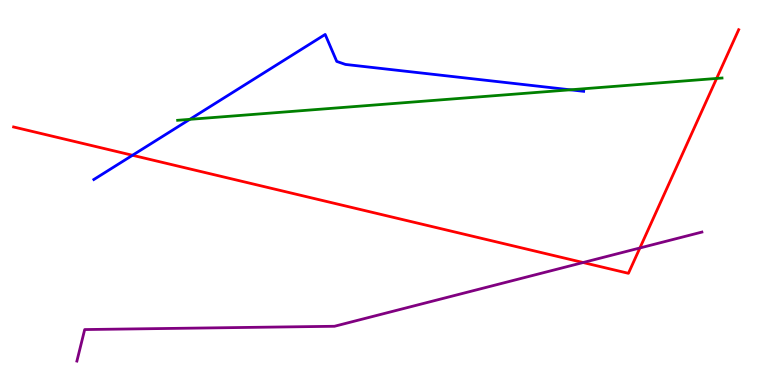[{'lines': ['blue', 'red'], 'intersections': [{'x': 1.71, 'y': 5.97}]}, {'lines': ['green', 'red'], 'intersections': [{'x': 9.25, 'y': 7.96}]}, {'lines': ['purple', 'red'], 'intersections': [{'x': 7.52, 'y': 3.18}, {'x': 8.26, 'y': 3.56}]}, {'lines': ['blue', 'green'], 'intersections': [{'x': 2.45, 'y': 6.9}, {'x': 7.36, 'y': 7.67}]}, {'lines': ['blue', 'purple'], 'intersections': []}, {'lines': ['green', 'purple'], 'intersections': []}]